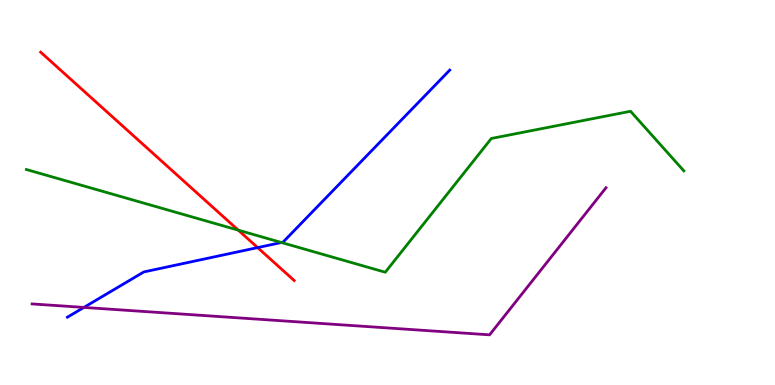[{'lines': ['blue', 'red'], 'intersections': [{'x': 3.32, 'y': 3.57}]}, {'lines': ['green', 'red'], 'intersections': [{'x': 3.07, 'y': 4.02}]}, {'lines': ['purple', 'red'], 'intersections': []}, {'lines': ['blue', 'green'], 'intersections': [{'x': 3.63, 'y': 3.7}]}, {'lines': ['blue', 'purple'], 'intersections': [{'x': 1.08, 'y': 2.02}]}, {'lines': ['green', 'purple'], 'intersections': []}]